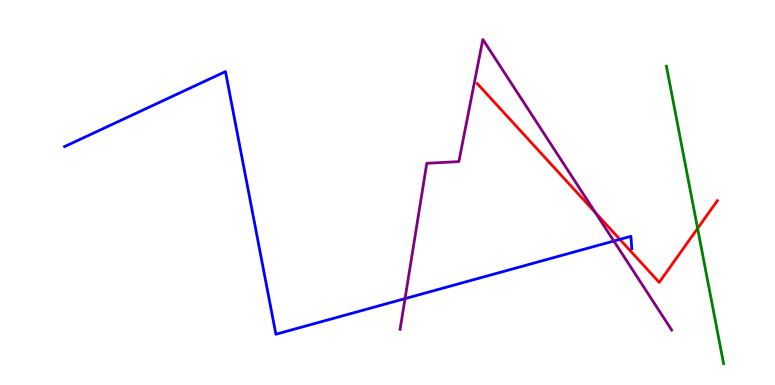[{'lines': ['blue', 'red'], 'intersections': [{'x': 8.0, 'y': 3.78}]}, {'lines': ['green', 'red'], 'intersections': [{'x': 9.0, 'y': 4.07}]}, {'lines': ['purple', 'red'], 'intersections': [{'x': 7.68, 'y': 4.48}]}, {'lines': ['blue', 'green'], 'intersections': []}, {'lines': ['blue', 'purple'], 'intersections': [{'x': 5.23, 'y': 2.24}, {'x': 7.92, 'y': 3.74}]}, {'lines': ['green', 'purple'], 'intersections': []}]